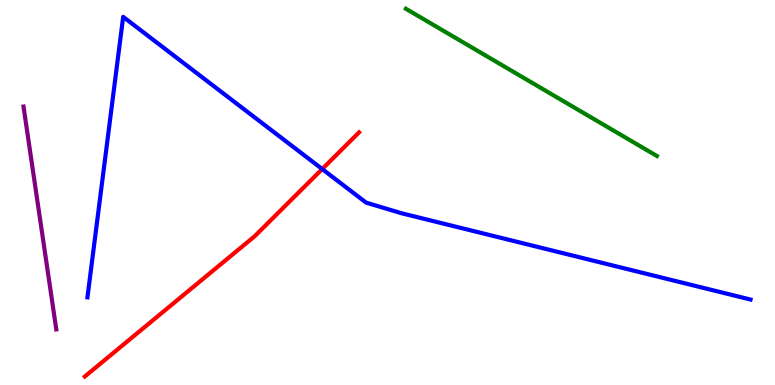[{'lines': ['blue', 'red'], 'intersections': [{'x': 4.16, 'y': 5.61}]}, {'lines': ['green', 'red'], 'intersections': []}, {'lines': ['purple', 'red'], 'intersections': []}, {'lines': ['blue', 'green'], 'intersections': []}, {'lines': ['blue', 'purple'], 'intersections': []}, {'lines': ['green', 'purple'], 'intersections': []}]